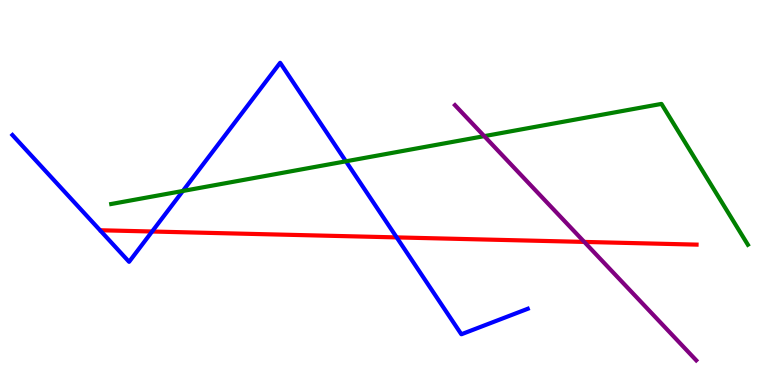[{'lines': ['blue', 'red'], 'intersections': [{'x': 1.96, 'y': 3.99}, {'x': 5.12, 'y': 3.83}]}, {'lines': ['green', 'red'], 'intersections': []}, {'lines': ['purple', 'red'], 'intersections': [{'x': 7.54, 'y': 3.72}]}, {'lines': ['blue', 'green'], 'intersections': [{'x': 2.36, 'y': 5.04}, {'x': 4.46, 'y': 5.81}]}, {'lines': ['blue', 'purple'], 'intersections': []}, {'lines': ['green', 'purple'], 'intersections': [{'x': 6.25, 'y': 6.46}]}]